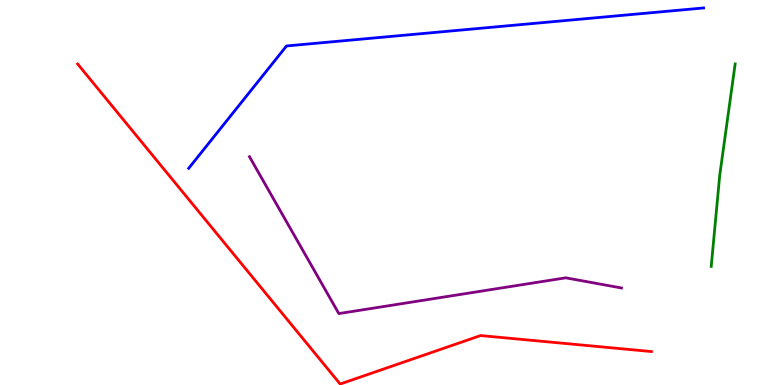[{'lines': ['blue', 'red'], 'intersections': []}, {'lines': ['green', 'red'], 'intersections': []}, {'lines': ['purple', 'red'], 'intersections': []}, {'lines': ['blue', 'green'], 'intersections': []}, {'lines': ['blue', 'purple'], 'intersections': []}, {'lines': ['green', 'purple'], 'intersections': []}]